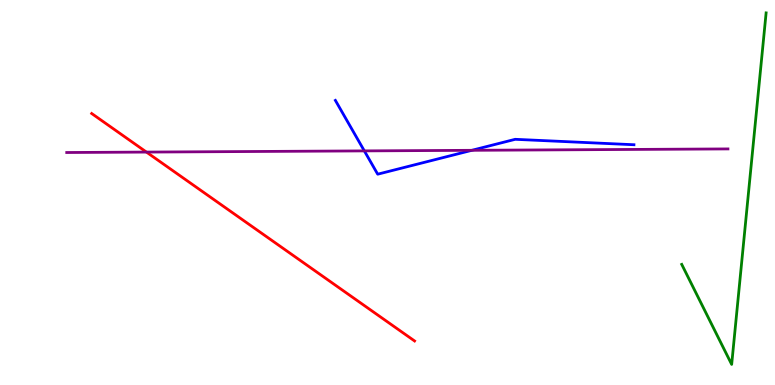[{'lines': ['blue', 'red'], 'intersections': []}, {'lines': ['green', 'red'], 'intersections': []}, {'lines': ['purple', 'red'], 'intersections': [{'x': 1.89, 'y': 6.05}]}, {'lines': ['blue', 'green'], 'intersections': []}, {'lines': ['blue', 'purple'], 'intersections': [{'x': 4.7, 'y': 6.08}, {'x': 6.09, 'y': 6.1}]}, {'lines': ['green', 'purple'], 'intersections': []}]